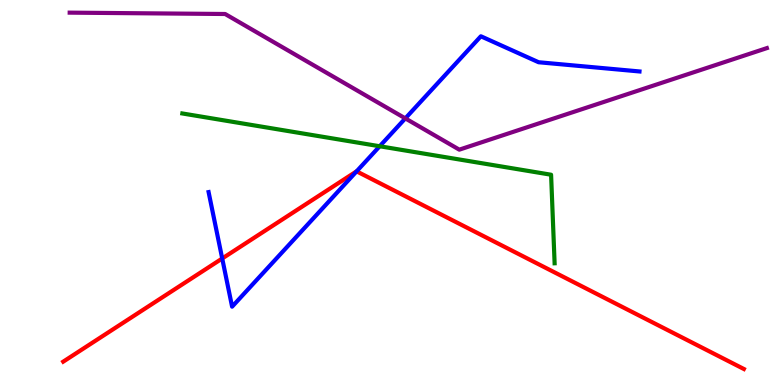[{'lines': ['blue', 'red'], 'intersections': [{'x': 2.87, 'y': 3.29}, {'x': 4.6, 'y': 5.55}]}, {'lines': ['green', 'red'], 'intersections': []}, {'lines': ['purple', 'red'], 'intersections': []}, {'lines': ['blue', 'green'], 'intersections': [{'x': 4.9, 'y': 6.2}]}, {'lines': ['blue', 'purple'], 'intersections': [{'x': 5.23, 'y': 6.92}]}, {'lines': ['green', 'purple'], 'intersections': []}]